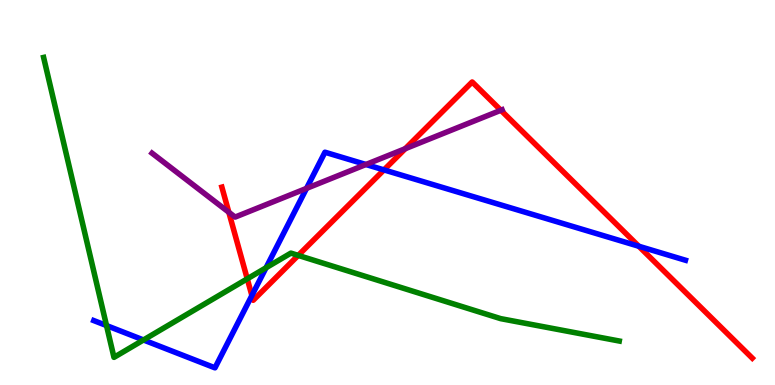[{'lines': ['blue', 'red'], 'intersections': [{'x': 3.25, 'y': 2.32}, {'x': 4.95, 'y': 5.59}, {'x': 8.24, 'y': 3.6}]}, {'lines': ['green', 'red'], 'intersections': [{'x': 3.19, 'y': 2.76}, {'x': 3.85, 'y': 3.37}]}, {'lines': ['purple', 'red'], 'intersections': [{'x': 2.95, 'y': 4.49}, {'x': 5.23, 'y': 6.14}, {'x': 6.46, 'y': 7.14}]}, {'lines': ['blue', 'green'], 'intersections': [{'x': 1.37, 'y': 1.54}, {'x': 1.85, 'y': 1.17}, {'x': 3.43, 'y': 3.04}]}, {'lines': ['blue', 'purple'], 'intersections': [{'x': 3.96, 'y': 5.11}, {'x': 4.72, 'y': 5.73}]}, {'lines': ['green', 'purple'], 'intersections': []}]